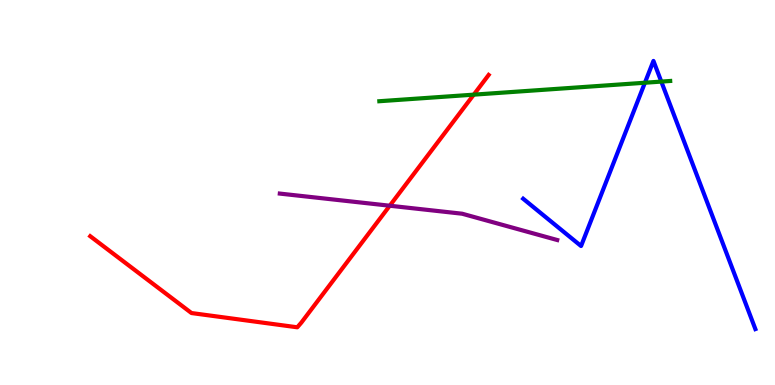[{'lines': ['blue', 'red'], 'intersections': []}, {'lines': ['green', 'red'], 'intersections': [{'x': 6.11, 'y': 7.54}]}, {'lines': ['purple', 'red'], 'intersections': [{'x': 5.03, 'y': 4.66}]}, {'lines': ['blue', 'green'], 'intersections': [{'x': 8.32, 'y': 7.85}, {'x': 8.53, 'y': 7.88}]}, {'lines': ['blue', 'purple'], 'intersections': []}, {'lines': ['green', 'purple'], 'intersections': []}]